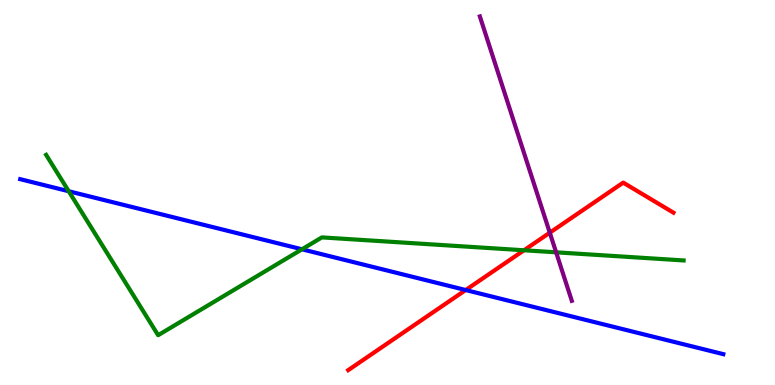[{'lines': ['blue', 'red'], 'intersections': [{'x': 6.01, 'y': 2.47}]}, {'lines': ['green', 'red'], 'intersections': [{'x': 6.76, 'y': 3.5}]}, {'lines': ['purple', 'red'], 'intersections': [{'x': 7.09, 'y': 3.96}]}, {'lines': ['blue', 'green'], 'intersections': [{'x': 0.887, 'y': 5.03}, {'x': 3.9, 'y': 3.52}]}, {'lines': ['blue', 'purple'], 'intersections': []}, {'lines': ['green', 'purple'], 'intersections': [{'x': 7.18, 'y': 3.45}]}]